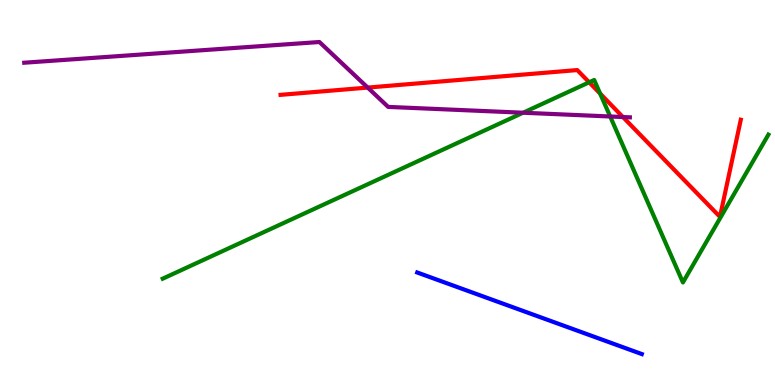[{'lines': ['blue', 'red'], 'intersections': []}, {'lines': ['green', 'red'], 'intersections': [{'x': 7.6, 'y': 7.86}, {'x': 7.74, 'y': 7.57}]}, {'lines': ['purple', 'red'], 'intersections': [{'x': 4.74, 'y': 7.73}, {'x': 8.04, 'y': 6.96}]}, {'lines': ['blue', 'green'], 'intersections': []}, {'lines': ['blue', 'purple'], 'intersections': []}, {'lines': ['green', 'purple'], 'intersections': [{'x': 6.75, 'y': 7.07}, {'x': 7.87, 'y': 6.97}]}]